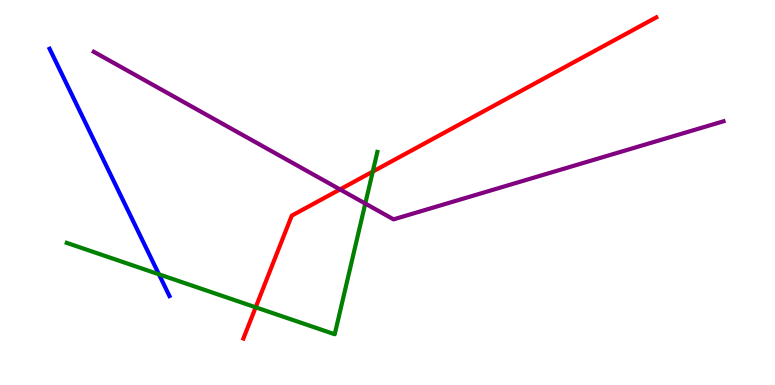[{'lines': ['blue', 'red'], 'intersections': []}, {'lines': ['green', 'red'], 'intersections': [{'x': 3.3, 'y': 2.02}, {'x': 4.81, 'y': 5.54}]}, {'lines': ['purple', 'red'], 'intersections': [{'x': 4.39, 'y': 5.08}]}, {'lines': ['blue', 'green'], 'intersections': [{'x': 2.05, 'y': 2.88}]}, {'lines': ['blue', 'purple'], 'intersections': []}, {'lines': ['green', 'purple'], 'intersections': [{'x': 4.71, 'y': 4.71}]}]